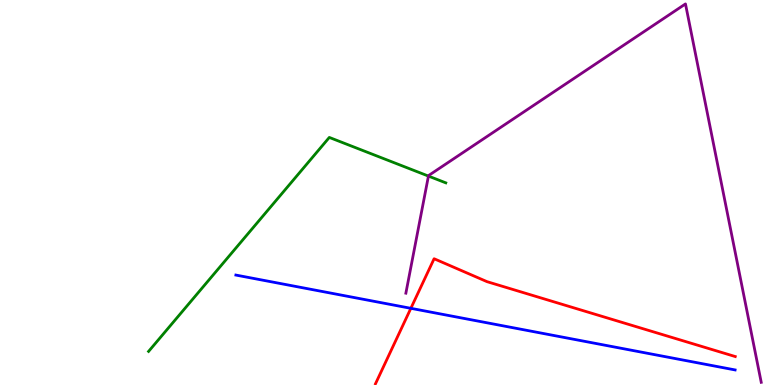[{'lines': ['blue', 'red'], 'intersections': [{'x': 5.3, 'y': 1.99}]}, {'lines': ['green', 'red'], 'intersections': []}, {'lines': ['purple', 'red'], 'intersections': []}, {'lines': ['blue', 'green'], 'intersections': []}, {'lines': ['blue', 'purple'], 'intersections': []}, {'lines': ['green', 'purple'], 'intersections': [{'x': 5.53, 'y': 5.43}]}]